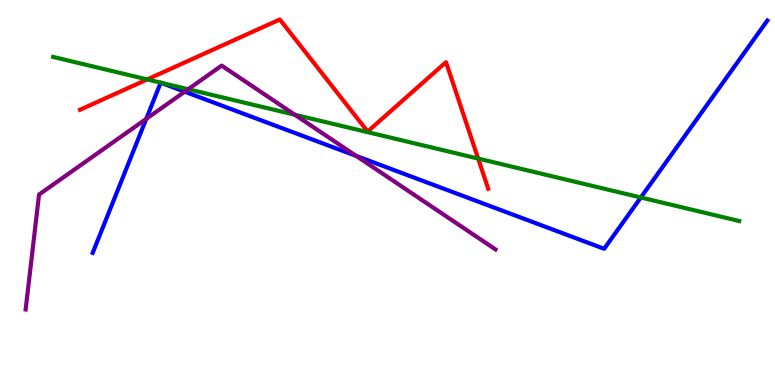[{'lines': ['blue', 'red'], 'intersections': []}, {'lines': ['green', 'red'], 'intersections': [{'x': 1.9, 'y': 7.94}, {'x': 6.17, 'y': 5.88}]}, {'lines': ['purple', 'red'], 'intersections': []}, {'lines': ['blue', 'green'], 'intersections': [{'x': 8.27, 'y': 4.87}]}, {'lines': ['blue', 'purple'], 'intersections': [{'x': 1.89, 'y': 6.91}, {'x': 2.38, 'y': 7.62}, {'x': 4.6, 'y': 5.95}]}, {'lines': ['green', 'purple'], 'intersections': [{'x': 2.43, 'y': 7.68}, {'x': 3.8, 'y': 7.02}]}]